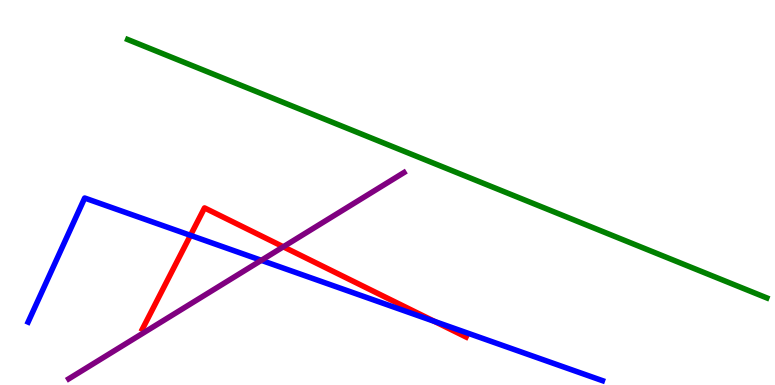[{'lines': ['blue', 'red'], 'intersections': [{'x': 2.46, 'y': 3.89}, {'x': 5.61, 'y': 1.65}]}, {'lines': ['green', 'red'], 'intersections': []}, {'lines': ['purple', 'red'], 'intersections': [{'x': 3.66, 'y': 3.59}]}, {'lines': ['blue', 'green'], 'intersections': []}, {'lines': ['blue', 'purple'], 'intersections': [{'x': 3.37, 'y': 3.24}]}, {'lines': ['green', 'purple'], 'intersections': []}]